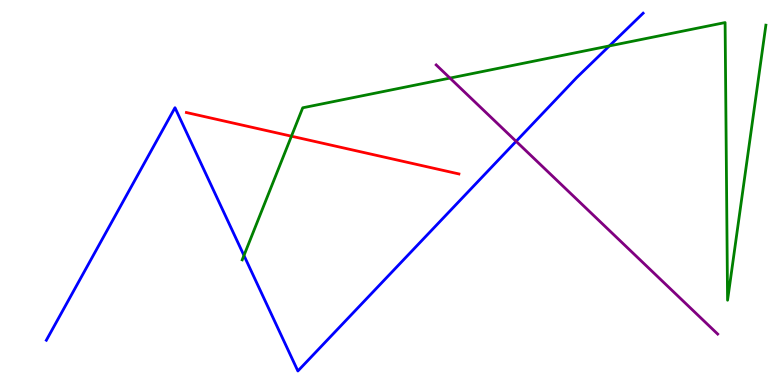[{'lines': ['blue', 'red'], 'intersections': []}, {'lines': ['green', 'red'], 'intersections': [{'x': 3.76, 'y': 6.46}]}, {'lines': ['purple', 'red'], 'intersections': []}, {'lines': ['blue', 'green'], 'intersections': [{'x': 3.15, 'y': 3.36}, {'x': 7.86, 'y': 8.81}]}, {'lines': ['blue', 'purple'], 'intersections': [{'x': 6.66, 'y': 6.33}]}, {'lines': ['green', 'purple'], 'intersections': [{'x': 5.81, 'y': 7.97}]}]